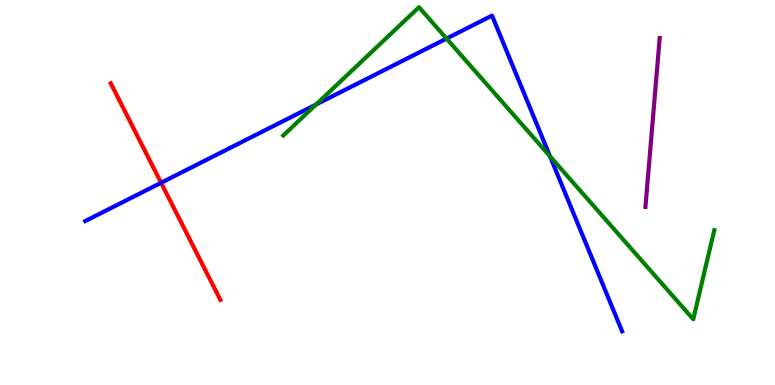[{'lines': ['blue', 'red'], 'intersections': [{'x': 2.08, 'y': 5.25}]}, {'lines': ['green', 'red'], 'intersections': []}, {'lines': ['purple', 'red'], 'intersections': []}, {'lines': ['blue', 'green'], 'intersections': [{'x': 4.08, 'y': 7.29}, {'x': 5.76, 'y': 9.0}, {'x': 7.1, 'y': 5.94}]}, {'lines': ['blue', 'purple'], 'intersections': []}, {'lines': ['green', 'purple'], 'intersections': []}]